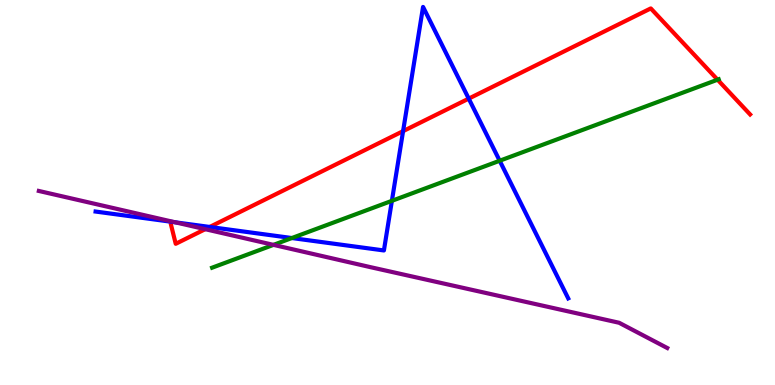[{'lines': ['blue', 'red'], 'intersections': [{'x': 2.71, 'y': 4.11}, {'x': 5.2, 'y': 6.59}, {'x': 6.05, 'y': 7.44}]}, {'lines': ['green', 'red'], 'intersections': [{'x': 9.26, 'y': 7.93}]}, {'lines': ['purple', 'red'], 'intersections': [{'x': 2.65, 'y': 4.05}]}, {'lines': ['blue', 'green'], 'intersections': [{'x': 3.77, 'y': 3.82}, {'x': 5.06, 'y': 4.78}, {'x': 6.45, 'y': 5.82}]}, {'lines': ['blue', 'purple'], 'intersections': [{'x': 2.26, 'y': 4.23}]}, {'lines': ['green', 'purple'], 'intersections': [{'x': 3.53, 'y': 3.64}]}]